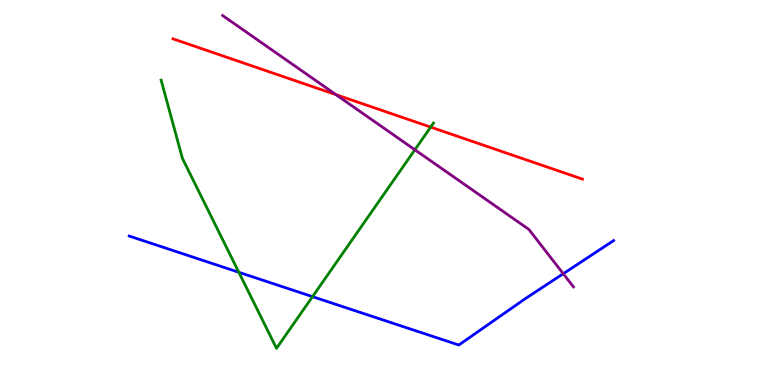[{'lines': ['blue', 'red'], 'intersections': []}, {'lines': ['green', 'red'], 'intersections': [{'x': 5.56, 'y': 6.7}]}, {'lines': ['purple', 'red'], 'intersections': [{'x': 4.33, 'y': 7.54}]}, {'lines': ['blue', 'green'], 'intersections': [{'x': 3.08, 'y': 2.93}, {'x': 4.03, 'y': 2.29}]}, {'lines': ['blue', 'purple'], 'intersections': [{'x': 7.27, 'y': 2.89}]}, {'lines': ['green', 'purple'], 'intersections': [{'x': 5.35, 'y': 6.11}]}]